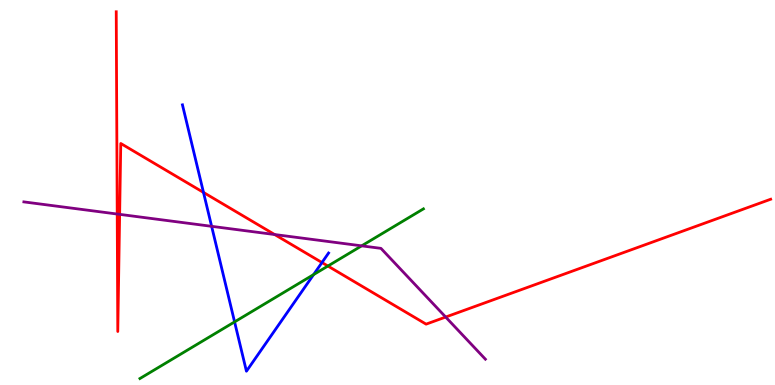[{'lines': ['blue', 'red'], 'intersections': [{'x': 2.63, 'y': 5.0}, {'x': 4.15, 'y': 3.18}]}, {'lines': ['green', 'red'], 'intersections': [{'x': 4.23, 'y': 3.09}]}, {'lines': ['purple', 'red'], 'intersections': [{'x': 1.51, 'y': 4.44}, {'x': 1.54, 'y': 4.43}, {'x': 3.54, 'y': 3.91}, {'x': 5.75, 'y': 1.77}]}, {'lines': ['blue', 'green'], 'intersections': [{'x': 3.03, 'y': 1.64}, {'x': 4.05, 'y': 2.87}]}, {'lines': ['blue', 'purple'], 'intersections': [{'x': 2.73, 'y': 4.12}]}, {'lines': ['green', 'purple'], 'intersections': [{'x': 4.67, 'y': 3.61}]}]